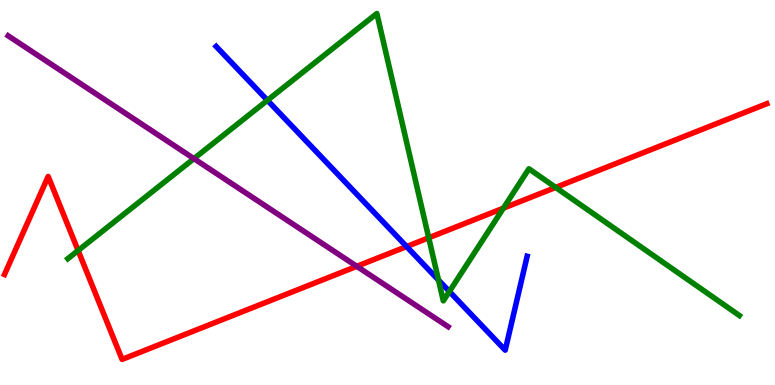[{'lines': ['blue', 'red'], 'intersections': [{'x': 5.25, 'y': 3.6}]}, {'lines': ['green', 'red'], 'intersections': [{'x': 1.01, 'y': 3.49}, {'x': 5.53, 'y': 3.82}, {'x': 6.5, 'y': 4.59}, {'x': 7.17, 'y': 5.13}]}, {'lines': ['purple', 'red'], 'intersections': [{'x': 4.6, 'y': 3.08}]}, {'lines': ['blue', 'green'], 'intersections': [{'x': 3.45, 'y': 7.39}, {'x': 5.66, 'y': 2.73}, {'x': 5.8, 'y': 2.43}]}, {'lines': ['blue', 'purple'], 'intersections': []}, {'lines': ['green', 'purple'], 'intersections': [{'x': 2.5, 'y': 5.88}]}]